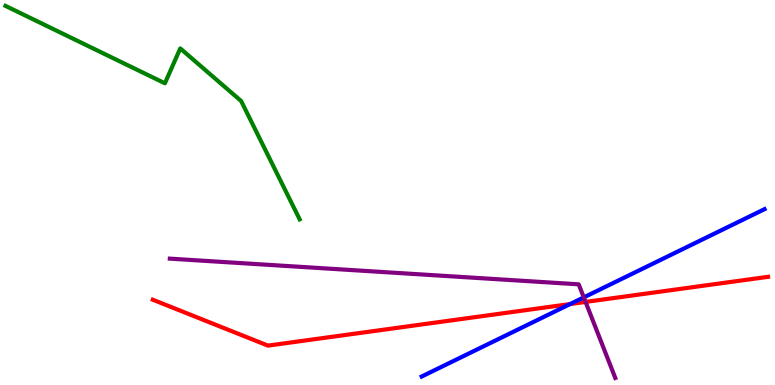[{'lines': ['blue', 'red'], 'intersections': [{'x': 7.36, 'y': 2.1}]}, {'lines': ['green', 'red'], 'intersections': []}, {'lines': ['purple', 'red'], 'intersections': [{'x': 7.56, 'y': 2.16}]}, {'lines': ['blue', 'green'], 'intersections': []}, {'lines': ['blue', 'purple'], 'intersections': [{'x': 7.53, 'y': 2.28}]}, {'lines': ['green', 'purple'], 'intersections': []}]